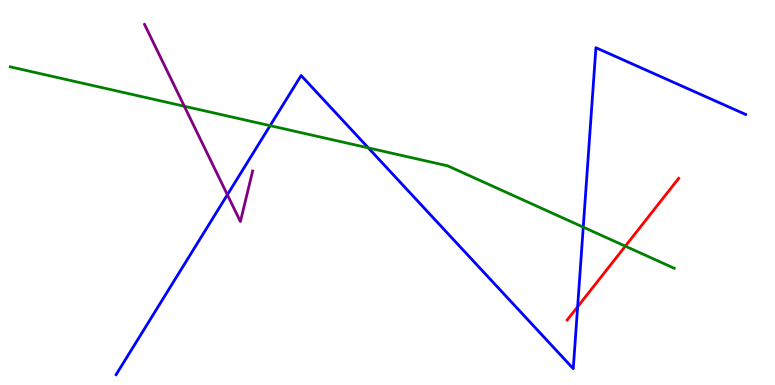[{'lines': ['blue', 'red'], 'intersections': [{'x': 7.45, 'y': 2.03}]}, {'lines': ['green', 'red'], 'intersections': [{'x': 8.07, 'y': 3.61}]}, {'lines': ['purple', 'red'], 'intersections': []}, {'lines': ['blue', 'green'], 'intersections': [{'x': 3.49, 'y': 6.74}, {'x': 4.75, 'y': 6.16}, {'x': 7.53, 'y': 4.1}]}, {'lines': ['blue', 'purple'], 'intersections': [{'x': 2.93, 'y': 4.94}]}, {'lines': ['green', 'purple'], 'intersections': [{'x': 2.38, 'y': 7.24}]}]